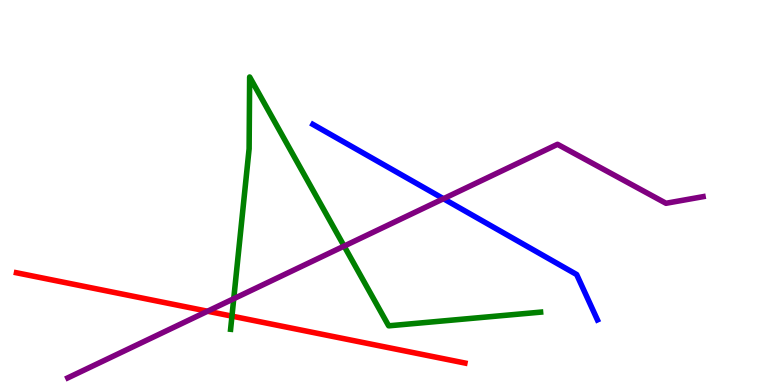[{'lines': ['blue', 'red'], 'intersections': []}, {'lines': ['green', 'red'], 'intersections': [{'x': 2.99, 'y': 1.79}]}, {'lines': ['purple', 'red'], 'intersections': [{'x': 2.68, 'y': 1.92}]}, {'lines': ['blue', 'green'], 'intersections': []}, {'lines': ['blue', 'purple'], 'intersections': [{'x': 5.72, 'y': 4.84}]}, {'lines': ['green', 'purple'], 'intersections': [{'x': 3.02, 'y': 2.24}, {'x': 4.44, 'y': 3.61}]}]